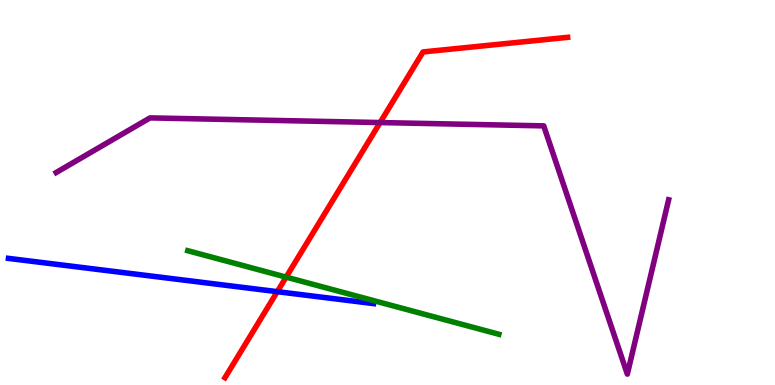[{'lines': ['blue', 'red'], 'intersections': [{'x': 3.58, 'y': 2.42}]}, {'lines': ['green', 'red'], 'intersections': [{'x': 3.69, 'y': 2.8}]}, {'lines': ['purple', 'red'], 'intersections': [{'x': 4.9, 'y': 6.82}]}, {'lines': ['blue', 'green'], 'intersections': []}, {'lines': ['blue', 'purple'], 'intersections': []}, {'lines': ['green', 'purple'], 'intersections': []}]